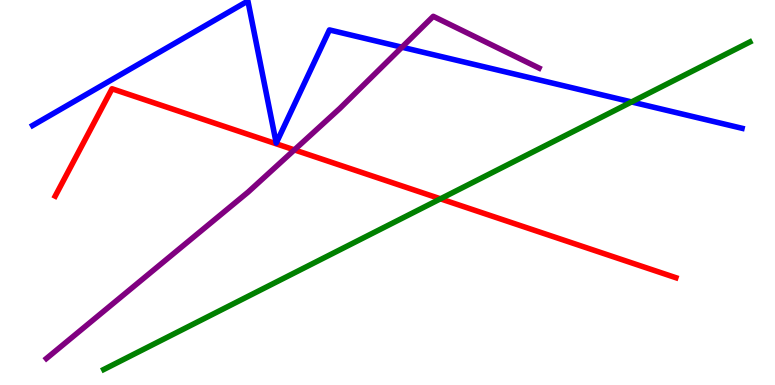[{'lines': ['blue', 'red'], 'intersections': []}, {'lines': ['green', 'red'], 'intersections': [{'x': 5.68, 'y': 4.84}]}, {'lines': ['purple', 'red'], 'intersections': [{'x': 3.8, 'y': 6.11}]}, {'lines': ['blue', 'green'], 'intersections': [{'x': 8.15, 'y': 7.35}]}, {'lines': ['blue', 'purple'], 'intersections': [{'x': 5.19, 'y': 8.77}]}, {'lines': ['green', 'purple'], 'intersections': []}]